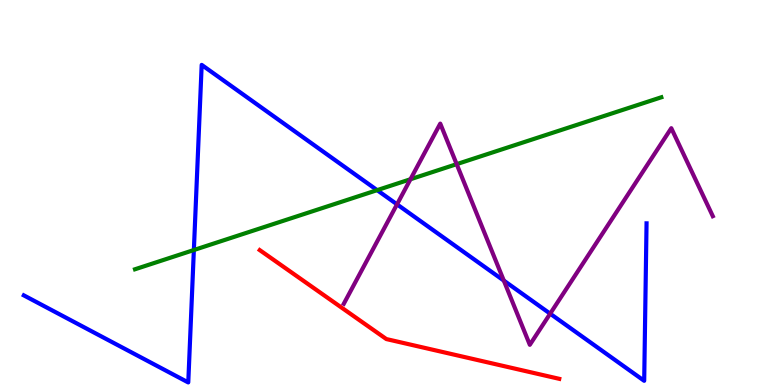[{'lines': ['blue', 'red'], 'intersections': []}, {'lines': ['green', 'red'], 'intersections': []}, {'lines': ['purple', 'red'], 'intersections': []}, {'lines': ['blue', 'green'], 'intersections': [{'x': 2.5, 'y': 3.51}, {'x': 4.87, 'y': 5.06}]}, {'lines': ['blue', 'purple'], 'intersections': [{'x': 5.12, 'y': 4.69}, {'x': 6.5, 'y': 2.71}, {'x': 7.1, 'y': 1.85}]}, {'lines': ['green', 'purple'], 'intersections': [{'x': 5.3, 'y': 5.34}, {'x': 5.89, 'y': 5.74}]}]